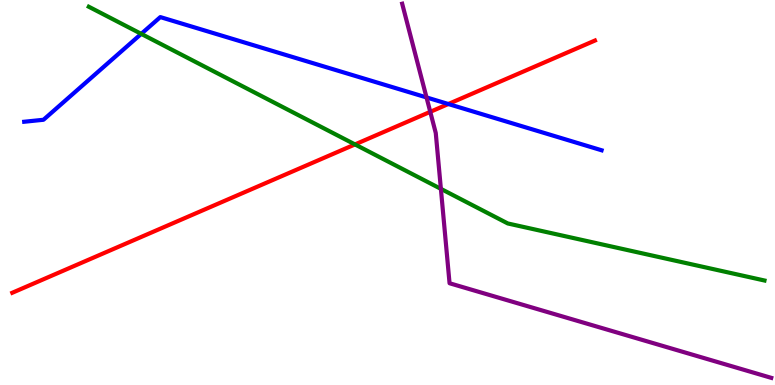[{'lines': ['blue', 'red'], 'intersections': [{'x': 5.78, 'y': 7.3}]}, {'lines': ['green', 'red'], 'intersections': [{'x': 4.58, 'y': 6.25}]}, {'lines': ['purple', 'red'], 'intersections': [{'x': 5.55, 'y': 7.1}]}, {'lines': ['blue', 'green'], 'intersections': [{'x': 1.82, 'y': 9.12}]}, {'lines': ['blue', 'purple'], 'intersections': [{'x': 5.5, 'y': 7.47}]}, {'lines': ['green', 'purple'], 'intersections': [{'x': 5.69, 'y': 5.09}]}]